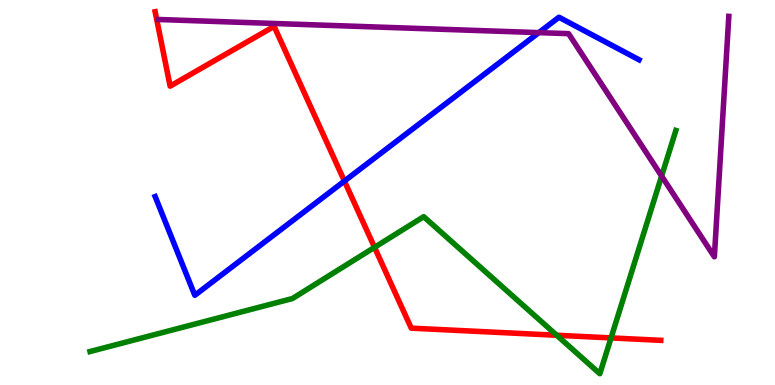[{'lines': ['blue', 'red'], 'intersections': [{'x': 4.44, 'y': 5.3}]}, {'lines': ['green', 'red'], 'intersections': [{'x': 4.83, 'y': 3.58}, {'x': 7.18, 'y': 1.29}, {'x': 7.88, 'y': 1.22}]}, {'lines': ['purple', 'red'], 'intersections': []}, {'lines': ['blue', 'green'], 'intersections': []}, {'lines': ['blue', 'purple'], 'intersections': [{'x': 6.95, 'y': 9.15}]}, {'lines': ['green', 'purple'], 'intersections': [{'x': 8.54, 'y': 5.43}]}]